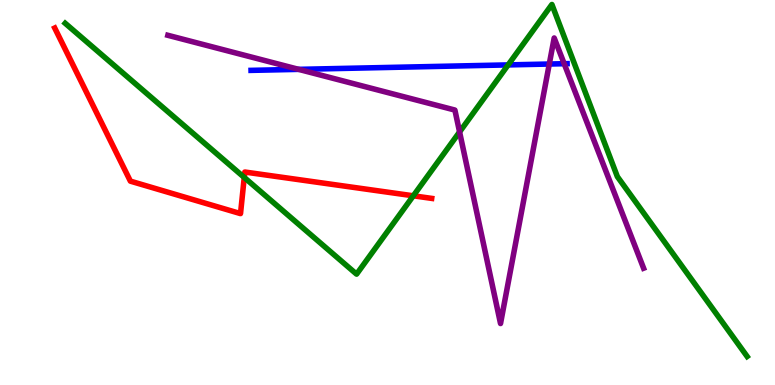[{'lines': ['blue', 'red'], 'intersections': []}, {'lines': ['green', 'red'], 'intersections': [{'x': 3.15, 'y': 5.39}, {'x': 5.33, 'y': 4.91}]}, {'lines': ['purple', 'red'], 'intersections': []}, {'lines': ['blue', 'green'], 'intersections': [{'x': 6.56, 'y': 8.31}]}, {'lines': ['blue', 'purple'], 'intersections': [{'x': 3.85, 'y': 8.2}, {'x': 7.09, 'y': 8.34}, {'x': 7.28, 'y': 8.35}]}, {'lines': ['green', 'purple'], 'intersections': [{'x': 5.93, 'y': 6.57}]}]